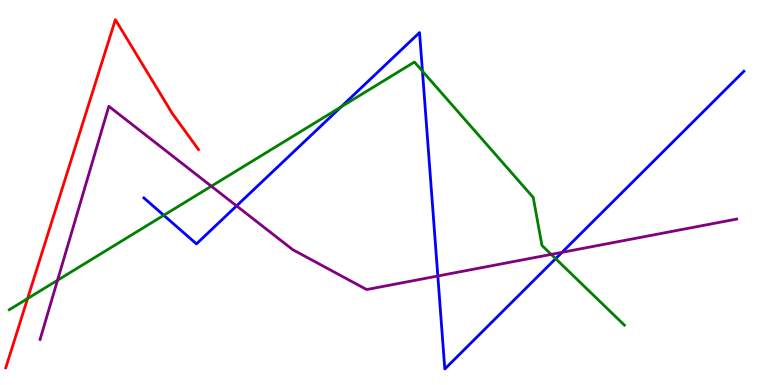[{'lines': ['blue', 'red'], 'intersections': []}, {'lines': ['green', 'red'], 'intersections': [{'x': 0.356, 'y': 2.25}]}, {'lines': ['purple', 'red'], 'intersections': []}, {'lines': ['blue', 'green'], 'intersections': [{'x': 2.11, 'y': 4.41}, {'x': 4.4, 'y': 7.22}, {'x': 5.45, 'y': 8.15}, {'x': 7.17, 'y': 3.28}]}, {'lines': ['blue', 'purple'], 'intersections': [{'x': 3.05, 'y': 4.65}, {'x': 5.65, 'y': 2.83}, {'x': 7.25, 'y': 3.45}]}, {'lines': ['green', 'purple'], 'intersections': [{'x': 0.742, 'y': 2.72}, {'x': 2.73, 'y': 5.16}, {'x': 7.11, 'y': 3.39}]}]